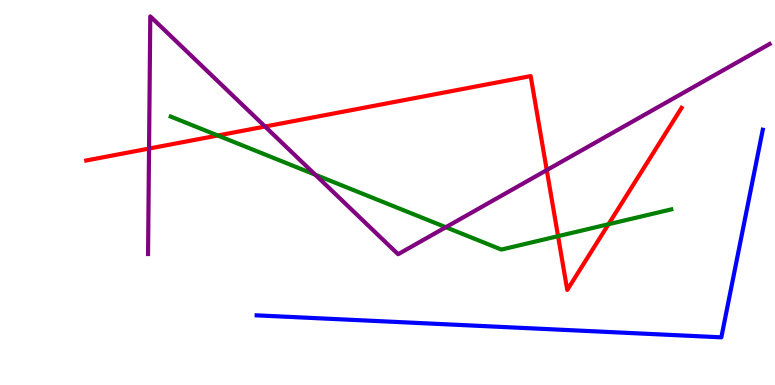[{'lines': ['blue', 'red'], 'intersections': []}, {'lines': ['green', 'red'], 'intersections': [{'x': 2.81, 'y': 6.48}, {'x': 7.2, 'y': 3.87}, {'x': 7.85, 'y': 4.18}]}, {'lines': ['purple', 'red'], 'intersections': [{'x': 1.92, 'y': 6.14}, {'x': 3.42, 'y': 6.71}, {'x': 7.05, 'y': 5.58}]}, {'lines': ['blue', 'green'], 'intersections': []}, {'lines': ['blue', 'purple'], 'intersections': []}, {'lines': ['green', 'purple'], 'intersections': [{'x': 4.07, 'y': 5.46}, {'x': 5.75, 'y': 4.1}]}]